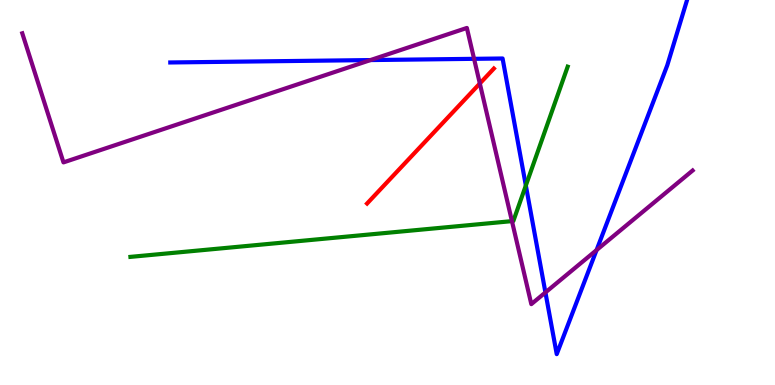[{'lines': ['blue', 'red'], 'intersections': []}, {'lines': ['green', 'red'], 'intersections': []}, {'lines': ['purple', 'red'], 'intersections': [{'x': 6.19, 'y': 7.83}]}, {'lines': ['blue', 'green'], 'intersections': [{'x': 6.79, 'y': 5.18}]}, {'lines': ['blue', 'purple'], 'intersections': [{'x': 4.78, 'y': 8.44}, {'x': 6.12, 'y': 8.47}, {'x': 7.04, 'y': 2.4}, {'x': 7.7, 'y': 3.5}]}, {'lines': ['green', 'purple'], 'intersections': [{'x': 6.61, 'y': 4.26}]}]